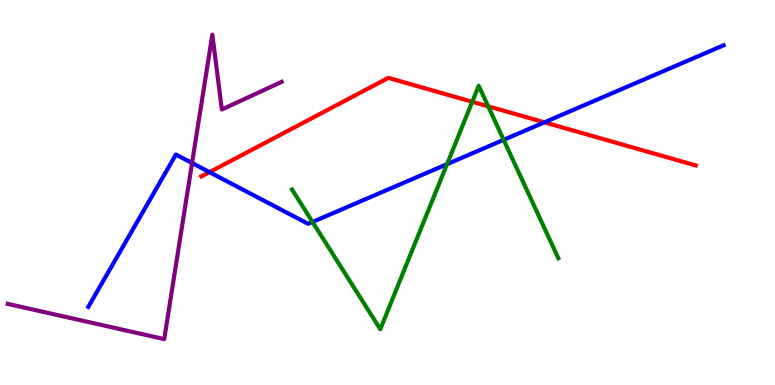[{'lines': ['blue', 'red'], 'intersections': [{'x': 2.7, 'y': 5.53}, {'x': 7.02, 'y': 6.82}]}, {'lines': ['green', 'red'], 'intersections': [{'x': 6.09, 'y': 7.36}, {'x': 6.3, 'y': 7.24}]}, {'lines': ['purple', 'red'], 'intersections': []}, {'lines': ['blue', 'green'], 'intersections': [{'x': 4.03, 'y': 4.23}, {'x': 5.77, 'y': 5.74}, {'x': 6.5, 'y': 6.37}]}, {'lines': ['blue', 'purple'], 'intersections': [{'x': 2.48, 'y': 5.77}]}, {'lines': ['green', 'purple'], 'intersections': []}]